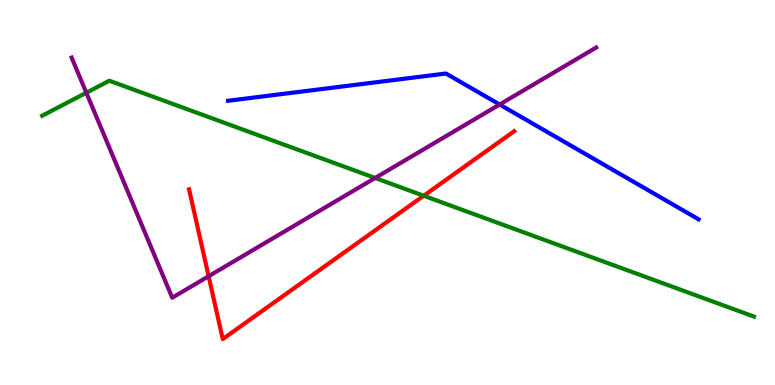[{'lines': ['blue', 'red'], 'intersections': []}, {'lines': ['green', 'red'], 'intersections': [{'x': 5.47, 'y': 4.92}]}, {'lines': ['purple', 'red'], 'intersections': [{'x': 2.69, 'y': 2.82}]}, {'lines': ['blue', 'green'], 'intersections': []}, {'lines': ['blue', 'purple'], 'intersections': [{'x': 6.45, 'y': 7.29}]}, {'lines': ['green', 'purple'], 'intersections': [{'x': 1.11, 'y': 7.59}, {'x': 4.84, 'y': 5.38}]}]